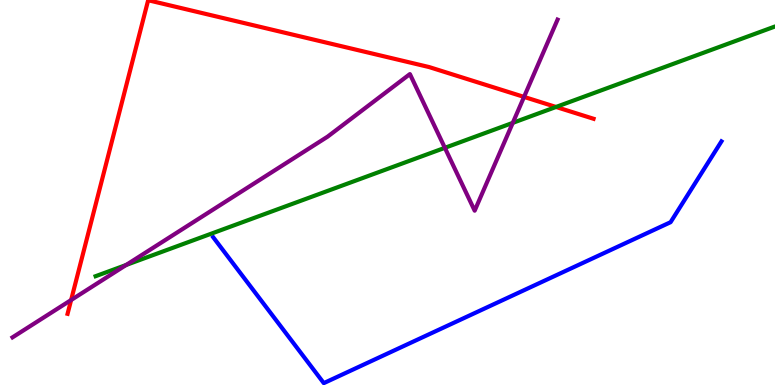[{'lines': ['blue', 'red'], 'intersections': []}, {'lines': ['green', 'red'], 'intersections': [{'x': 7.17, 'y': 7.22}]}, {'lines': ['purple', 'red'], 'intersections': [{'x': 0.918, 'y': 2.21}, {'x': 6.76, 'y': 7.48}]}, {'lines': ['blue', 'green'], 'intersections': []}, {'lines': ['blue', 'purple'], 'intersections': []}, {'lines': ['green', 'purple'], 'intersections': [{'x': 1.63, 'y': 3.12}, {'x': 5.74, 'y': 6.16}, {'x': 6.62, 'y': 6.81}]}]